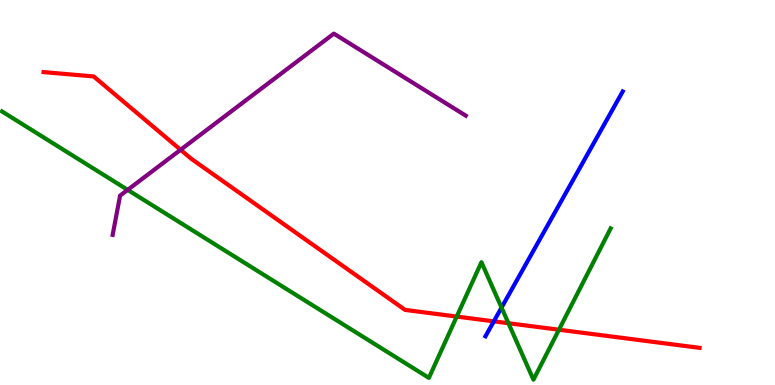[{'lines': ['blue', 'red'], 'intersections': [{'x': 6.37, 'y': 1.65}]}, {'lines': ['green', 'red'], 'intersections': [{'x': 5.89, 'y': 1.78}, {'x': 6.56, 'y': 1.6}, {'x': 7.21, 'y': 1.44}]}, {'lines': ['purple', 'red'], 'intersections': [{'x': 2.33, 'y': 6.11}]}, {'lines': ['blue', 'green'], 'intersections': [{'x': 6.47, 'y': 2.01}]}, {'lines': ['blue', 'purple'], 'intersections': []}, {'lines': ['green', 'purple'], 'intersections': [{'x': 1.65, 'y': 5.07}]}]